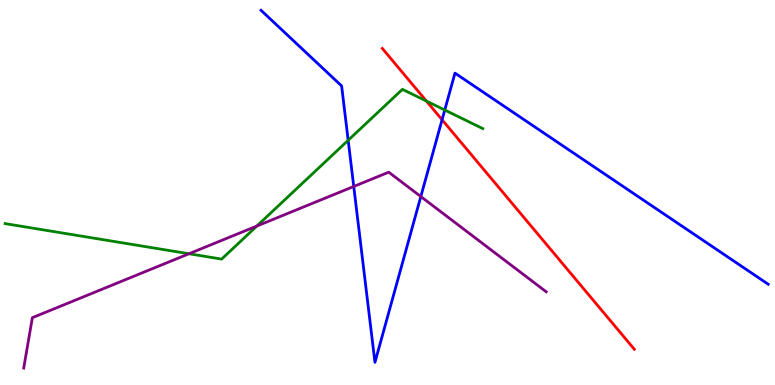[{'lines': ['blue', 'red'], 'intersections': [{'x': 5.7, 'y': 6.89}]}, {'lines': ['green', 'red'], 'intersections': [{'x': 5.5, 'y': 7.37}]}, {'lines': ['purple', 'red'], 'intersections': []}, {'lines': ['blue', 'green'], 'intersections': [{'x': 4.49, 'y': 6.36}, {'x': 5.74, 'y': 7.14}]}, {'lines': ['blue', 'purple'], 'intersections': [{'x': 4.56, 'y': 5.16}, {'x': 5.43, 'y': 4.89}]}, {'lines': ['green', 'purple'], 'intersections': [{'x': 2.44, 'y': 3.41}, {'x': 3.31, 'y': 4.13}]}]